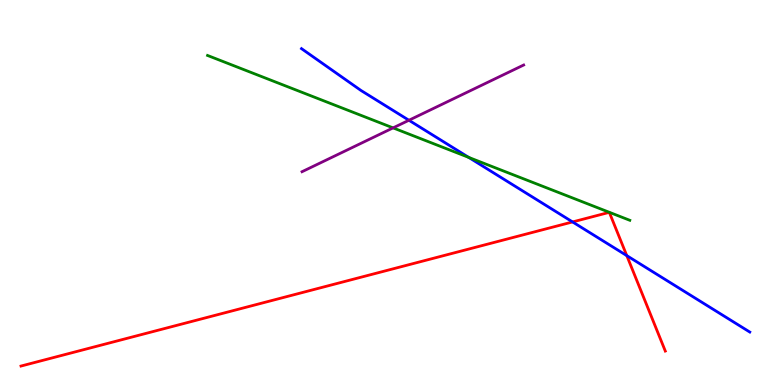[{'lines': ['blue', 'red'], 'intersections': [{'x': 7.39, 'y': 4.24}, {'x': 8.09, 'y': 3.36}]}, {'lines': ['green', 'red'], 'intersections': []}, {'lines': ['purple', 'red'], 'intersections': []}, {'lines': ['blue', 'green'], 'intersections': [{'x': 6.05, 'y': 5.91}]}, {'lines': ['blue', 'purple'], 'intersections': [{'x': 5.28, 'y': 6.88}]}, {'lines': ['green', 'purple'], 'intersections': [{'x': 5.07, 'y': 6.68}]}]